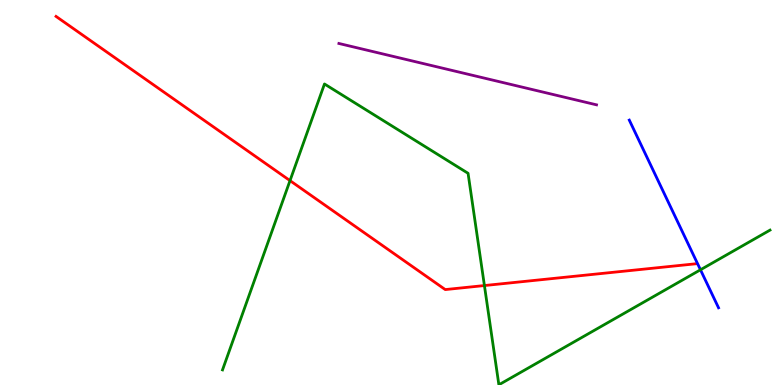[{'lines': ['blue', 'red'], 'intersections': []}, {'lines': ['green', 'red'], 'intersections': [{'x': 3.74, 'y': 5.31}, {'x': 6.25, 'y': 2.58}]}, {'lines': ['purple', 'red'], 'intersections': []}, {'lines': ['blue', 'green'], 'intersections': [{'x': 9.04, 'y': 2.99}]}, {'lines': ['blue', 'purple'], 'intersections': []}, {'lines': ['green', 'purple'], 'intersections': []}]